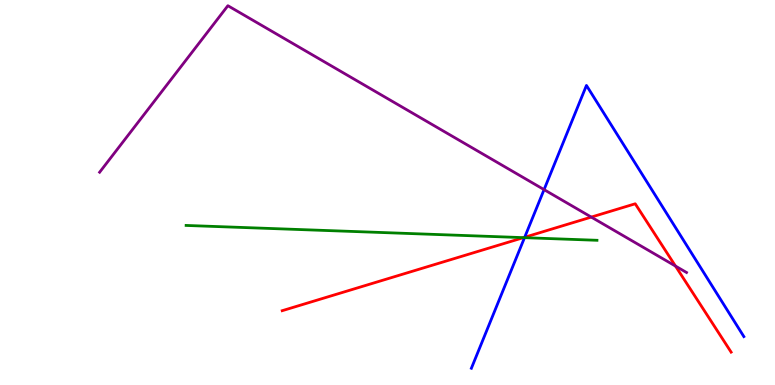[{'lines': ['blue', 'red'], 'intersections': [{'x': 6.77, 'y': 3.84}]}, {'lines': ['green', 'red'], 'intersections': [{'x': 6.75, 'y': 3.83}]}, {'lines': ['purple', 'red'], 'intersections': [{'x': 7.63, 'y': 4.36}, {'x': 8.72, 'y': 3.09}]}, {'lines': ['blue', 'green'], 'intersections': [{'x': 6.77, 'y': 3.83}]}, {'lines': ['blue', 'purple'], 'intersections': [{'x': 7.02, 'y': 5.07}]}, {'lines': ['green', 'purple'], 'intersections': []}]